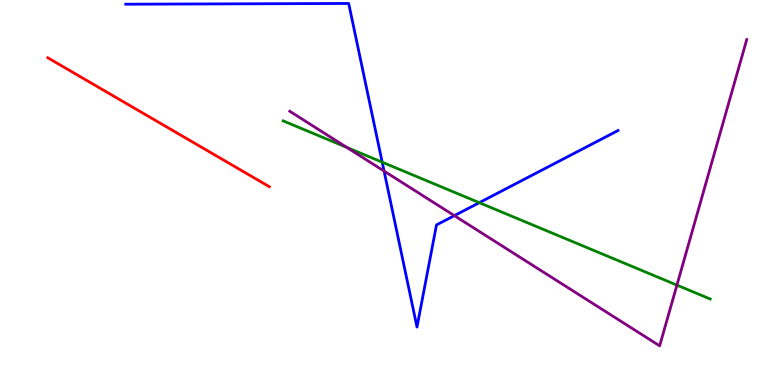[{'lines': ['blue', 'red'], 'intersections': []}, {'lines': ['green', 'red'], 'intersections': []}, {'lines': ['purple', 'red'], 'intersections': []}, {'lines': ['blue', 'green'], 'intersections': [{'x': 4.93, 'y': 5.79}, {'x': 6.18, 'y': 4.74}]}, {'lines': ['blue', 'purple'], 'intersections': [{'x': 4.96, 'y': 5.56}, {'x': 5.86, 'y': 4.4}]}, {'lines': ['green', 'purple'], 'intersections': [{'x': 4.47, 'y': 6.17}, {'x': 8.73, 'y': 2.59}]}]